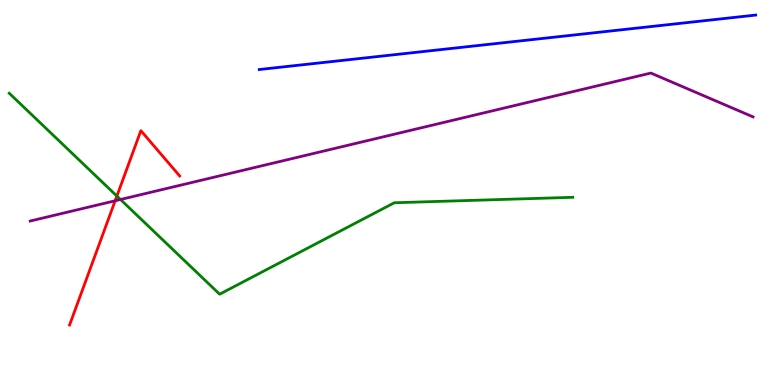[{'lines': ['blue', 'red'], 'intersections': []}, {'lines': ['green', 'red'], 'intersections': [{'x': 1.51, 'y': 4.91}]}, {'lines': ['purple', 'red'], 'intersections': [{'x': 1.49, 'y': 4.78}]}, {'lines': ['blue', 'green'], 'intersections': []}, {'lines': ['blue', 'purple'], 'intersections': []}, {'lines': ['green', 'purple'], 'intersections': [{'x': 1.55, 'y': 4.82}]}]